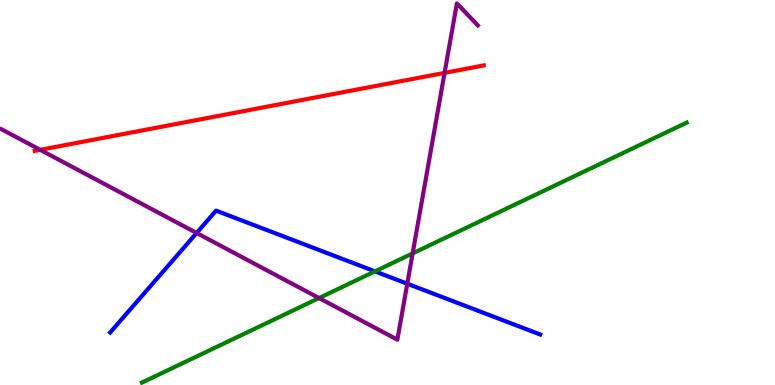[{'lines': ['blue', 'red'], 'intersections': []}, {'lines': ['green', 'red'], 'intersections': []}, {'lines': ['purple', 'red'], 'intersections': [{'x': 0.519, 'y': 6.11}, {'x': 5.74, 'y': 8.11}]}, {'lines': ['blue', 'green'], 'intersections': [{'x': 4.84, 'y': 2.95}]}, {'lines': ['blue', 'purple'], 'intersections': [{'x': 2.54, 'y': 3.95}, {'x': 5.26, 'y': 2.63}]}, {'lines': ['green', 'purple'], 'intersections': [{'x': 4.12, 'y': 2.26}, {'x': 5.32, 'y': 3.42}]}]